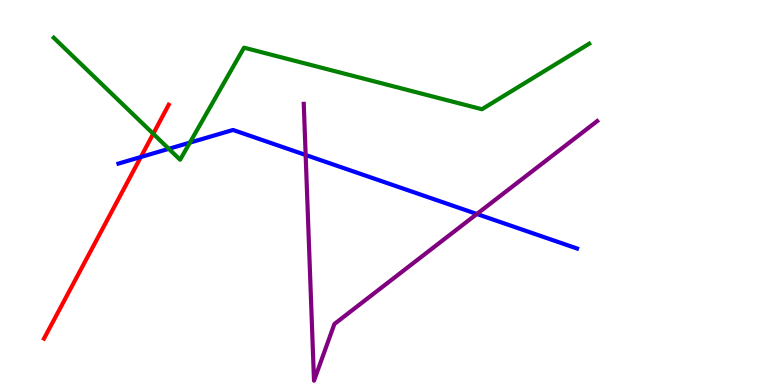[{'lines': ['blue', 'red'], 'intersections': [{'x': 1.82, 'y': 5.92}]}, {'lines': ['green', 'red'], 'intersections': [{'x': 1.98, 'y': 6.53}]}, {'lines': ['purple', 'red'], 'intersections': []}, {'lines': ['blue', 'green'], 'intersections': [{'x': 2.18, 'y': 6.13}, {'x': 2.45, 'y': 6.3}]}, {'lines': ['blue', 'purple'], 'intersections': [{'x': 3.94, 'y': 5.97}, {'x': 6.15, 'y': 4.44}]}, {'lines': ['green', 'purple'], 'intersections': []}]